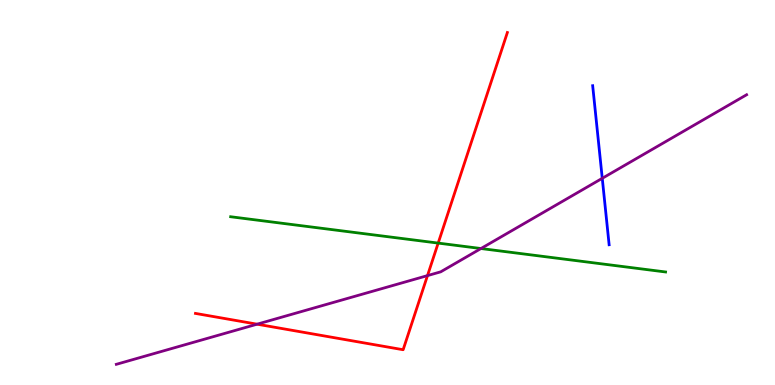[{'lines': ['blue', 'red'], 'intersections': []}, {'lines': ['green', 'red'], 'intersections': [{'x': 5.65, 'y': 3.69}]}, {'lines': ['purple', 'red'], 'intersections': [{'x': 3.32, 'y': 1.58}, {'x': 5.52, 'y': 2.84}]}, {'lines': ['blue', 'green'], 'intersections': []}, {'lines': ['blue', 'purple'], 'intersections': [{'x': 7.77, 'y': 5.37}]}, {'lines': ['green', 'purple'], 'intersections': [{'x': 6.21, 'y': 3.54}]}]